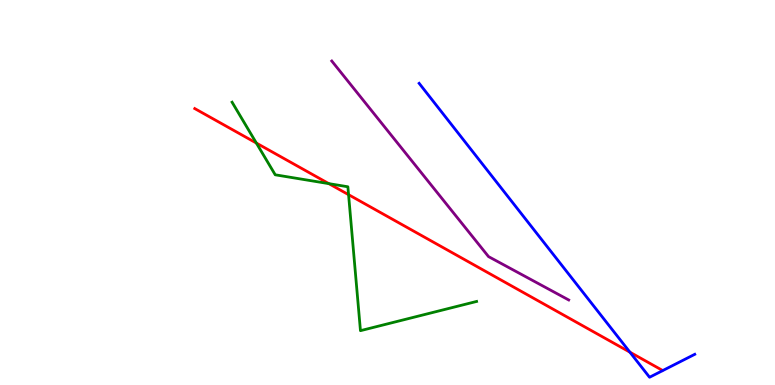[{'lines': ['blue', 'red'], 'intersections': [{'x': 8.13, 'y': 0.853}]}, {'lines': ['green', 'red'], 'intersections': [{'x': 3.31, 'y': 6.28}, {'x': 4.24, 'y': 5.23}, {'x': 4.5, 'y': 4.94}]}, {'lines': ['purple', 'red'], 'intersections': []}, {'lines': ['blue', 'green'], 'intersections': []}, {'lines': ['blue', 'purple'], 'intersections': []}, {'lines': ['green', 'purple'], 'intersections': []}]